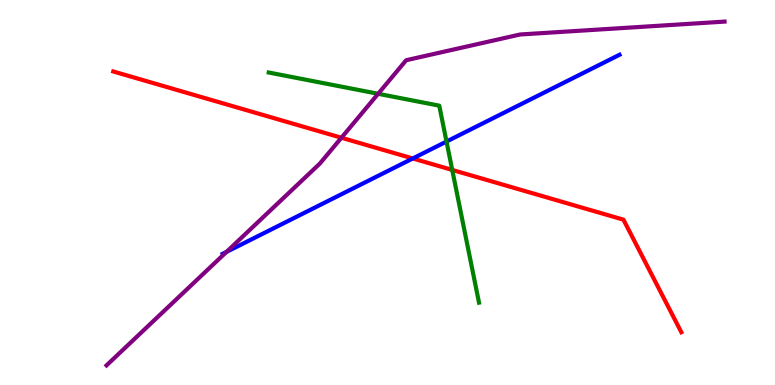[{'lines': ['blue', 'red'], 'intersections': [{'x': 5.33, 'y': 5.88}]}, {'lines': ['green', 'red'], 'intersections': [{'x': 5.84, 'y': 5.59}]}, {'lines': ['purple', 'red'], 'intersections': [{'x': 4.41, 'y': 6.42}]}, {'lines': ['blue', 'green'], 'intersections': [{'x': 5.76, 'y': 6.32}]}, {'lines': ['blue', 'purple'], 'intersections': [{'x': 2.92, 'y': 3.46}]}, {'lines': ['green', 'purple'], 'intersections': [{'x': 4.88, 'y': 7.56}]}]